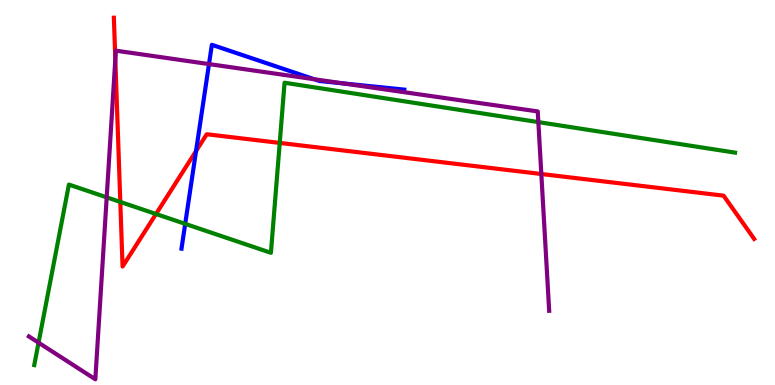[{'lines': ['blue', 'red'], 'intersections': [{'x': 2.53, 'y': 6.08}]}, {'lines': ['green', 'red'], 'intersections': [{'x': 1.55, 'y': 4.75}, {'x': 2.01, 'y': 4.44}, {'x': 3.61, 'y': 6.29}]}, {'lines': ['purple', 'red'], 'intersections': [{'x': 1.49, 'y': 8.46}, {'x': 6.98, 'y': 5.48}]}, {'lines': ['blue', 'green'], 'intersections': [{'x': 2.39, 'y': 4.19}]}, {'lines': ['blue', 'purple'], 'intersections': [{'x': 2.7, 'y': 8.34}, {'x': 4.06, 'y': 7.94}, {'x': 4.43, 'y': 7.83}]}, {'lines': ['green', 'purple'], 'intersections': [{'x': 0.498, 'y': 1.1}, {'x': 1.38, 'y': 4.87}, {'x': 6.95, 'y': 6.83}]}]